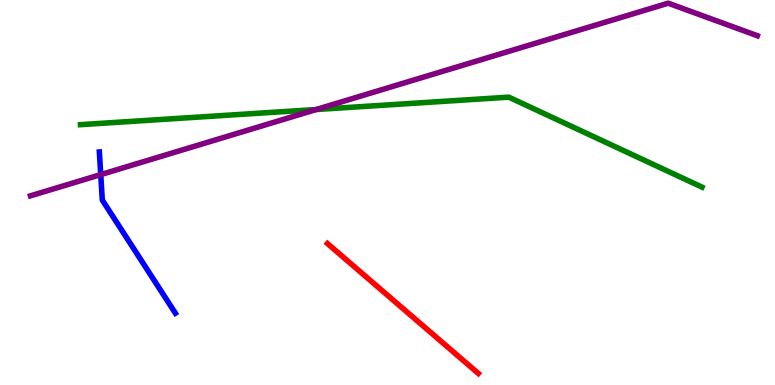[{'lines': ['blue', 'red'], 'intersections': []}, {'lines': ['green', 'red'], 'intersections': []}, {'lines': ['purple', 'red'], 'intersections': []}, {'lines': ['blue', 'green'], 'intersections': []}, {'lines': ['blue', 'purple'], 'intersections': [{'x': 1.3, 'y': 5.46}]}, {'lines': ['green', 'purple'], 'intersections': [{'x': 4.08, 'y': 7.16}]}]